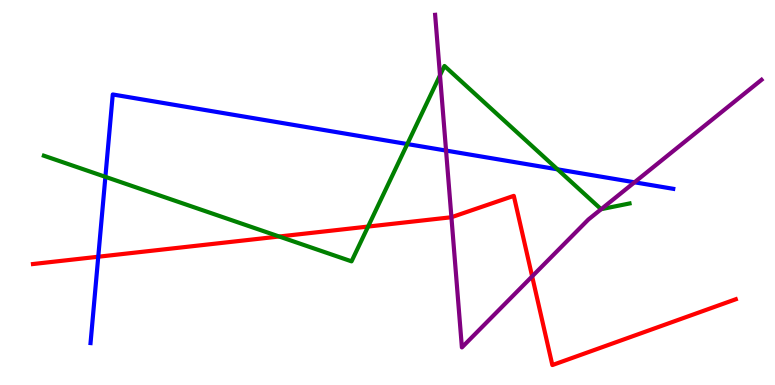[{'lines': ['blue', 'red'], 'intersections': [{'x': 1.27, 'y': 3.33}]}, {'lines': ['green', 'red'], 'intersections': [{'x': 3.6, 'y': 3.86}, {'x': 4.75, 'y': 4.12}]}, {'lines': ['purple', 'red'], 'intersections': [{'x': 5.82, 'y': 4.36}, {'x': 6.87, 'y': 2.82}]}, {'lines': ['blue', 'green'], 'intersections': [{'x': 1.36, 'y': 5.41}, {'x': 5.26, 'y': 6.26}, {'x': 7.19, 'y': 5.6}]}, {'lines': ['blue', 'purple'], 'intersections': [{'x': 5.76, 'y': 6.09}, {'x': 8.19, 'y': 5.27}]}, {'lines': ['green', 'purple'], 'intersections': [{'x': 5.68, 'y': 8.04}, {'x': 7.76, 'y': 4.57}]}]